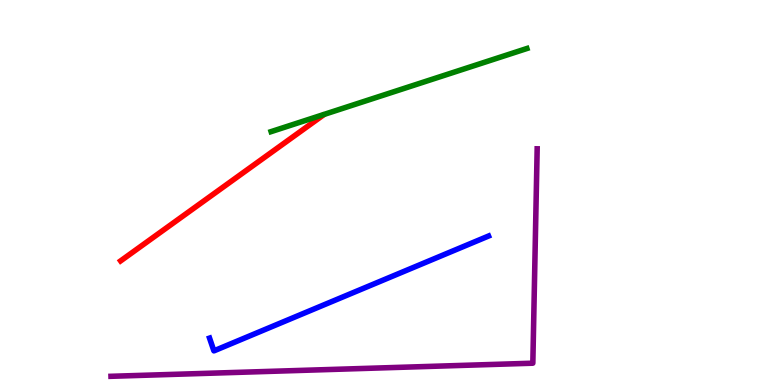[{'lines': ['blue', 'red'], 'intersections': []}, {'lines': ['green', 'red'], 'intersections': []}, {'lines': ['purple', 'red'], 'intersections': []}, {'lines': ['blue', 'green'], 'intersections': []}, {'lines': ['blue', 'purple'], 'intersections': []}, {'lines': ['green', 'purple'], 'intersections': []}]